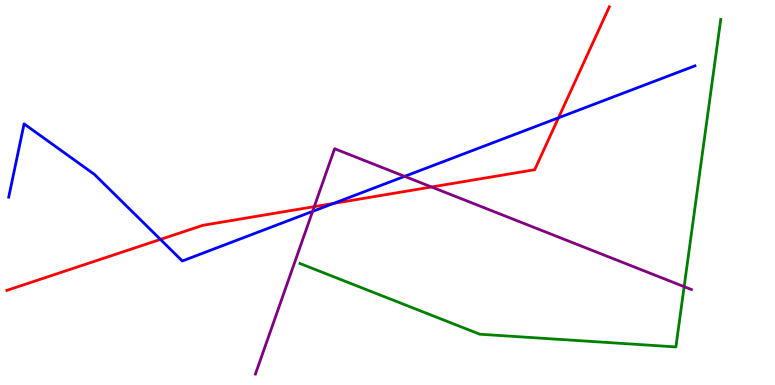[{'lines': ['blue', 'red'], 'intersections': [{'x': 2.07, 'y': 3.78}, {'x': 4.3, 'y': 4.72}, {'x': 7.21, 'y': 6.94}]}, {'lines': ['green', 'red'], 'intersections': []}, {'lines': ['purple', 'red'], 'intersections': [{'x': 4.05, 'y': 4.63}, {'x': 5.57, 'y': 5.14}]}, {'lines': ['blue', 'green'], 'intersections': []}, {'lines': ['blue', 'purple'], 'intersections': [{'x': 4.03, 'y': 4.51}, {'x': 5.22, 'y': 5.42}]}, {'lines': ['green', 'purple'], 'intersections': [{'x': 8.83, 'y': 2.55}]}]